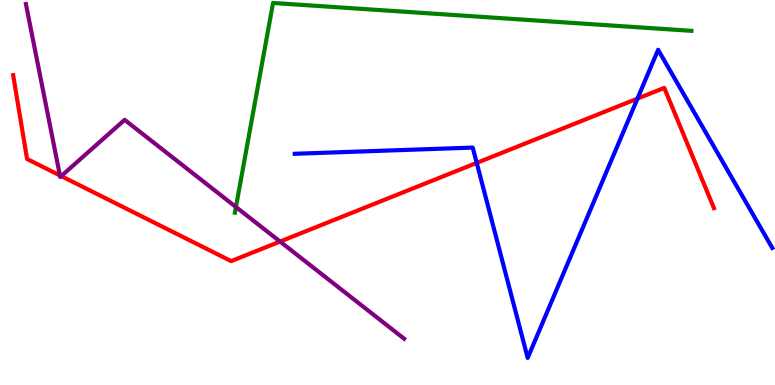[{'lines': ['blue', 'red'], 'intersections': [{'x': 6.15, 'y': 5.77}, {'x': 8.23, 'y': 7.44}]}, {'lines': ['green', 'red'], 'intersections': []}, {'lines': ['purple', 'red'], 'intersections': [{'x': 0.773, 'y': 5.44}, {'x': 0.79, 'y': 5.43}, {'x': 3.61, 'y': 3.73}]}, {'lines': ['blue', 'green'], 'intersections': []}, {'lines': ['blue', 'purple'], 'intersections': []}, {'lines': ['green', 'purple'], 'intersections': [{'x': 3.04, 'y': 4.62}]}]